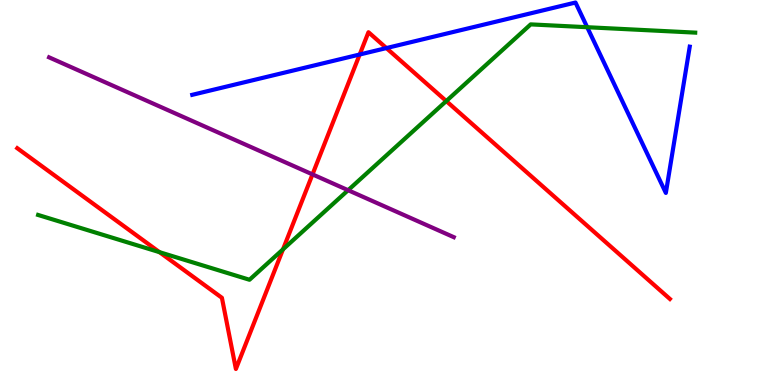[{'lines': ['blue', 'red'], 'intersections': [{'x': 4.64, 'y': 8.58}, {'x': 4.99, 'y': 8.75}]}, {'lines': ['green', 'red'], 'intersections': [{'x': 2.06, 'y': 3.45}, {'x': 3.65, 'y': 3.52}, {'x': 5.76, 'y': 7.38}]}, {'lines': ['purple', 'red'], 'intersections': [{'x': 4.03, 'y': 5.47}]}, {'lines': ['blue', 'green'], 'intersections': [{'x': 7.58, 'y': 9.29}]}, {'lines': ['blue', 'purple'], 'intersections': []}, {'lines': ['green', 'purple'], 'intersections': [{'x': 4.49, 'y': 5.06}]}]